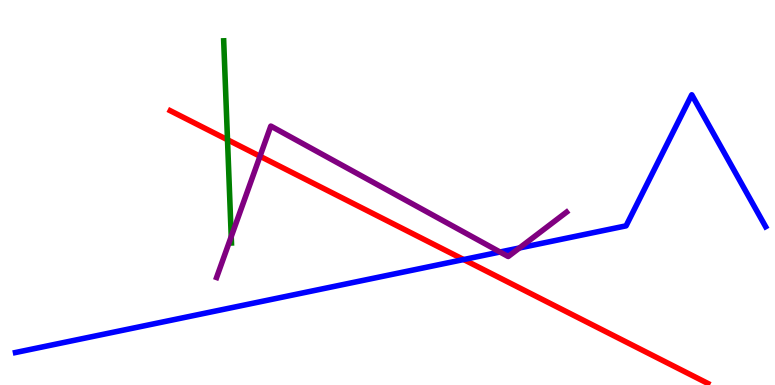[{'lines': ['blue', 'red'], 'intersections': [{'x': 5.98, 'y': 3.26}]}, {'lines': ['green', 'red'], 'intersections': [{'x': 2.94, 'y': 6.37}]}, {'lines': ['purple', 'red'], 'intersections': [{'x': 3.35, 'y': 5.94}]}, {'lines': ['blue', 'green'], 'intersections': []}, {'lines': ['blue', 'purple'], 'intersections': [{'x': 6.45, 'y': 3.45}, {'x': 6.7, 'y': 3.56}]}, {'lines': ['green', 'purple'], 'intersections': [{'x': 2.98, 'y': 3.85}]}]